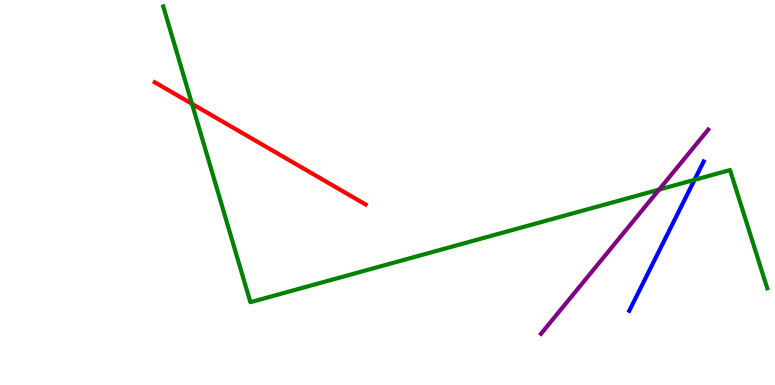[{'lines': ['blue', 'red'], 'intersections': []}, {'lines': ['green', 'red'], 'intersections': [{'x': 2.48, 'y': 7.3}]}, {'lines': ['purple', 'red'], 'intersections': []}, {'lines': ['blue', 'green'], 'intersections': [{'x': 8.96, 'y': 5.33}]}, {'lines': ['blue', 'purple'], 'intersections': []}, {'lines': ['green', 'purple'], 'intersections': [{'x': 8.5, 'y': 5.08}]}]